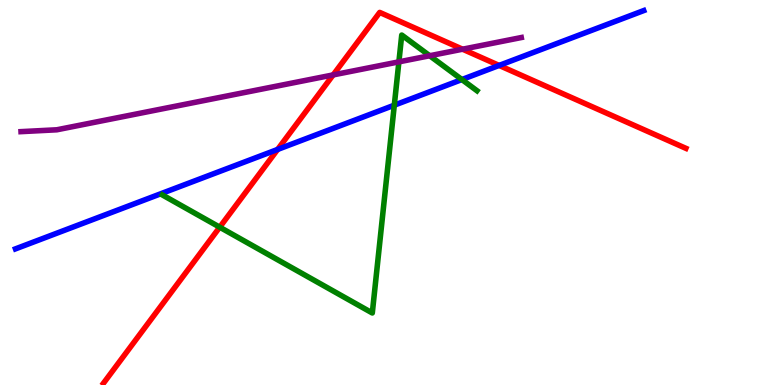[{'lines': ['blue', 'red'], 'intersections': [{'x': 3.58, 'y': 6.12}, {'x': 6.44, 'y': 8.3}]}, {'lines': ['green', 'red'], 'intersections': [{'x': 2.84, 'y': 4.1}]}, {'lines': ['purple', 'red'], 'intersections': [{'x': 4.3, 'y': 8.05}, {'x': 5.97, 'y': 8.72}]}, {'lines': ['blue', 'green'], 'intersections': [{'x': 5.09, 'y': 7.27}, {'x': 5.96, 'y': 7.93}]}, {'lines': ['blue', 'purple'], 'intersections': []}, {'lines': ['green', 'purple'], 'intersections': [{'x': 5.15, 'y': 8.39}, {'x': 5.54, 'y': 8.55}]}]